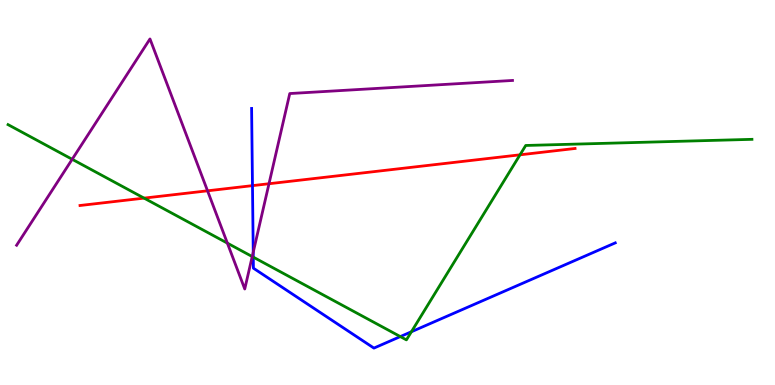[{'lines': ['blue', 'red'], 'intersections': [{'x': 3.26, 'y': 5.18}]}, {'lines': ['green', 'red'], 'intersections': [{'x': 1.86, 'y': 4.85}, {'x': 6.71, 'y': 5.98}]}, {'lines': ['purple', 'red'], 'intersections': [{'x': 2.68, 'y': 5.04}, {'x': 3.47, 'y': 5.23}]}, {'lines': ['blue', 'green'], 'intersections': [{'x': 3.27, 'y': 3.32}, {'x': 5.17, 'y': 1.26}, {'x': 5.31, 'y': 1.38}]}, {'lines': ['blue', 'purple'], 'intersections': [{'x': 3.27, 'y': 3.45}]}, {'lines': ['green', 'purple'], 'intersections': [{'x': 0.931, 'y': 5.86}, {'x': 2.93, 'y': 3.68}, {'x': 3.25, 'y': 3.34}]}]